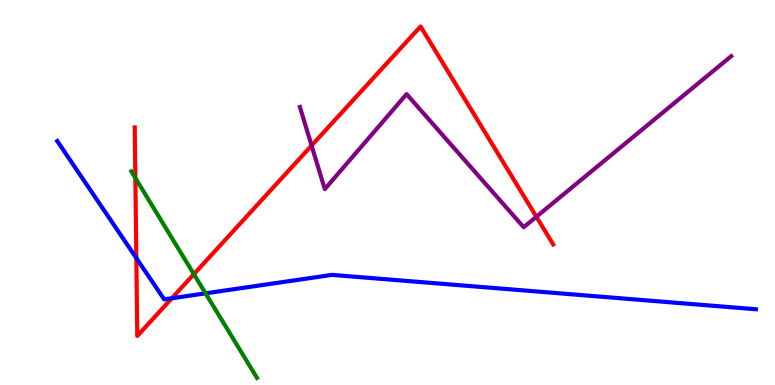[{'lines': ['blue', 'red'], 'intersections': [{'x': 1.76, 'y': 3.3}, {'x': 2.22, 'y': 2.25}]}, {'lines': ['green', 'red'], 'intersections': [{'x': 1.75, 'y': 5.38}, {'x': 2.5, 'y': 2.88}]}, {'lines': ['purple', 'red'], 'intersections': [{'x': 4.02, 'y': 6.22}, {'x': 6.92, 'y': 4.37}]}, {'lines': ['blue', 'green'], 'intersections': [{'x': 2.65, 'y': 2.38}]}, {'lines': ['blue', 'purple'], 'intersections': []}, {'lines': ['green', 'purple'], 'intersections': []}]